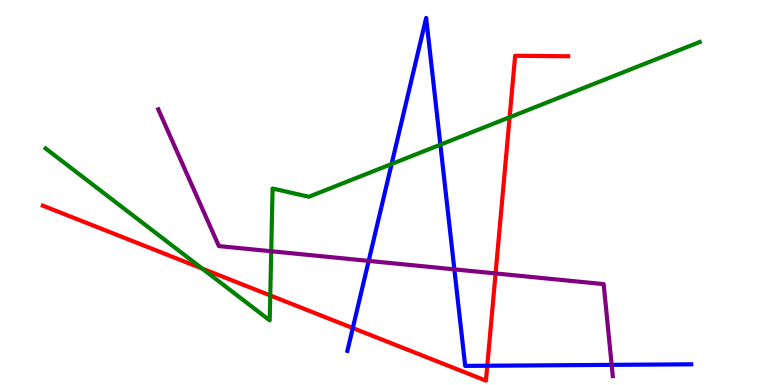[{'lines': ['blue', 'red'], 'intersections': [{'x': 4.55, 'y': 1.48}, {'x': 6.29, 'y': 0.5}]}, {'lines': ['green', 'red'], 'intersections': [{'x': 2.61, 'y': 3.02}, {'x': 3.49, 'y': 2.33}, {'x': 6.58, 'y': 6.95}]}, {'lines': ['purple', 'red'], 'intersections': [{'x': 6.39, 'y': 2.9}]}, {'lines': ['blue', 'green'], 'intersections': [{'x': 5.05, 'y': 5.74}, {'x': 5.68, 'y': 6.24}]}, {'lines': ['blue', 'purple'], 'intersections': [{'x': 4.76, 'y': 3.22}, {'x': 5.86, 'y': 3.0}, {'x': 7.89, 'y': 0.523}]}, {'lines': ['green', 'purple'], 'intersections': [{'x': 3.5, 'y': 3.47}]}]